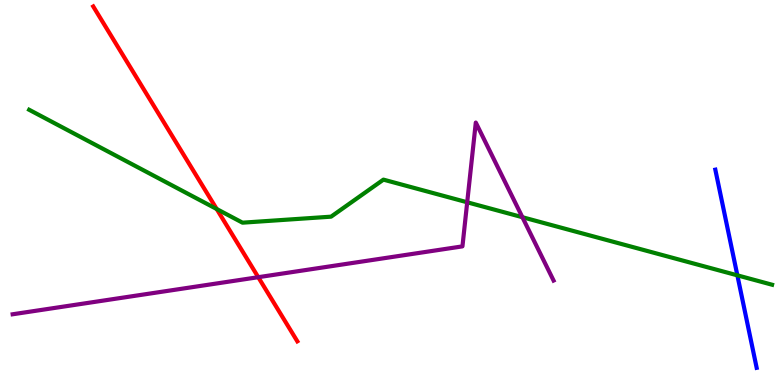[{'lines': ['blue', 'red'], 'intersections': []}, {'lines': ['green', 'red'], 'intersections': [{'x': 2.8, 'y': 4.57}]}, {'lines': ['purple', 'red'], 'intersections': [{'x': 3.33, 'y': 2.8}]}, {'lines': ['blue', 'green'], 'intersections': [{'x': 9.51, 'y': 2.85}]}, {'lines': ['blue', 'purple'], 'intersections': []}, {'lines': ['green', 'purple'], 'intersections': [{'x': 6.03, 'y': 4.75}, {'x': 6.74, 'y': 4.36}]}]